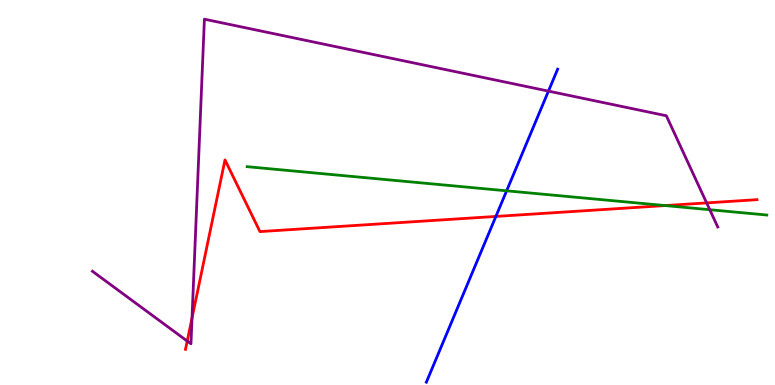[{'lines': ['blue', 'red'], 'intersections': [{'x': 6.4, 'y': 4.38}]}, {'lines': ['green', 'red'], 'intersections': [{'x': 8.58, 'y': 4.66}]}, {'lines': ['purple', 'red'], 'intersections': [{'x': 2.42, 'y': 1.14}, {'x': 2.48, 'y': 1.74}, {'x': 9.12, 'y': 4.73}]}, {'lines': ['blue', 'green'], 'intersections': [{'x': 6.54, 'y': 5.04}]}, {'lines': ['blue', 'purple'], 'intersections': [{'x': 7.08, 'y': 7.63}]}, {'lines': ['green', 'purple'], 'intersections': [{'x': 9.16, 'y': 4.55}]}]